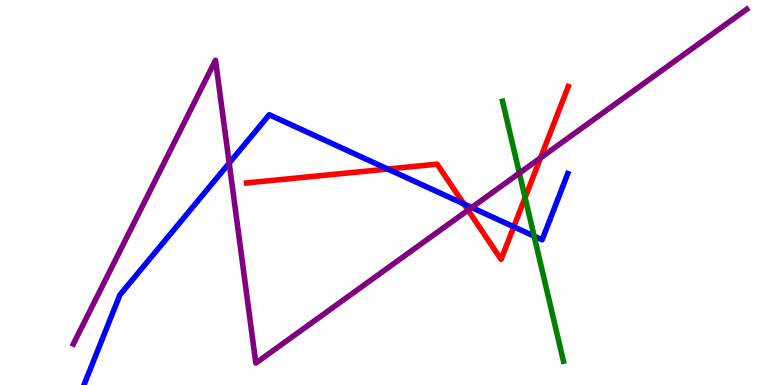[{'lines': ['blue', 'red'], 'intersections': [{'x': 5.0, 'y': 5.61}, {'x': 5.99, 'y': 4.7}, {'x': 6.63, 'y': 4.11}]}, {'lines': ['green', 'red'], 'intersections': [{'x': 6.78, 'y': 4.87}]}, {'lines': ['purple', 'red'], 'intersections': [{'x': 6.04, 'y': 4.54}, {'x': 6.97, 'y': 5.9}]}, {'lines': ['blue', 'green'], 'intersections': [{'x': 6.89, 'y': 3.87}]}, {'lines': ['blue', 'purple'], 'intersections': [{'x': 2.96, 'y': 5.76}, {'x': 6.09, 'y': 4.61}]}, {'lines': ['green', 'purple'], 'intersections': [{'x': 6.7, 'y': 5.5}]}]